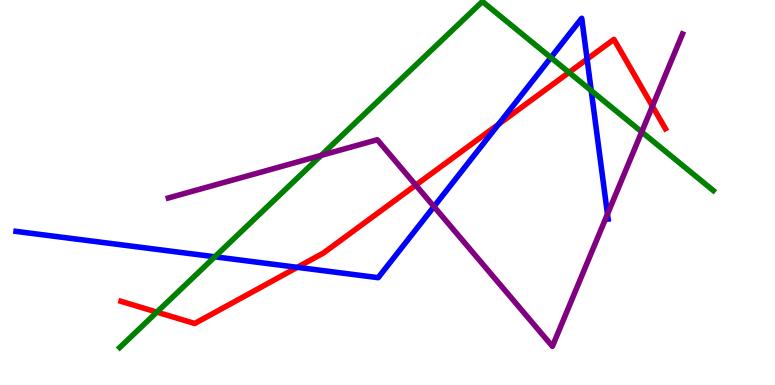[{'lines': ['blue', 'red'], 'intersections': [{'x': 3.84, 'y': 3.06}, {'x': 6.43, 'y': 6.77}, {'x': 7.58, 'y': 8.46}]}, {'lines': ['green', 'red'], 'intersections': [{'x': 2.02, 'y': 1.89}, {'x': 7.34, 'y': 8.12}]}, {'lines': ['purple', 'red'], 'intersections': [{'x': 5.36, 'y': 5.19}, {'x': 8.42, 'y': 7.24}]}, {'lines': ['blue', 'green'], 'intersections': [{'x': 2.77, 'y': 3.33}, {'x': 7.11, 'y': 8.5}, {'x': 7.63, 'y': 7.65}]}, {'lines': ['blue', 'purple'], 'intersections': [{'x': 5.6, 'y': 4.63}, {'x': 7.84, 'y': 4.44}]}, {'lines': ['green', 'purple'], 'intersections': [{'x': 4.14, 'y': 5.96}, {'x': 8.28, 'y': 6.57}]}]